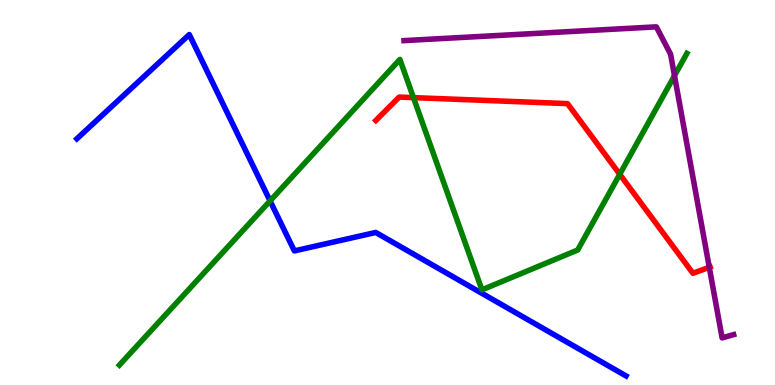[{'lines': ['blue', 'red'], 'intersections': []}, {'lines': ['green', 'red'], 'intersections': [{'x': 5.34, 'y': 7.46}, {'x': 8.0, 'y': 5.47}]}, {'lines': ['purple', 'red'], 'intersections': [{'x': 9.15, 'y': 3.06}]}, {'lines': ['blue', 'green'], 'intersections': [{'x': 3.48, 'y': 4.78}]}, {'lines': ['blue', 'purple'], 'intersections': []}, {'lines': ['green', 'purple'], 'intersections': [{'x': 8.7, 'y': 8.03}]}]